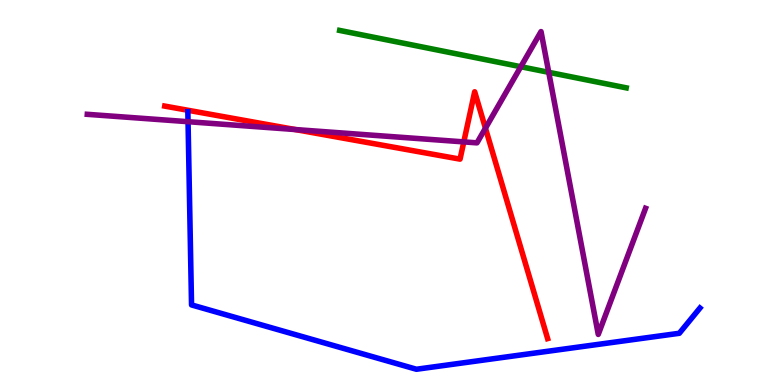[{'lines': ['blue', 'red'], 'intersections': []}, {'lines': ['green', 'red'], 'intersections': []}, {'lines': ['purple', 'red'], 'intersections': [{'x': 3.81, 'y': 6.63}, {'x': 5.98, 'y': 6.31}, {'x': 6.26, 'y': 6.67}]}, {'lines': ['blue', 'green'], 'intersections': []}, {'lines': ['blue', 'purple'], 'intersections': [{'x': 2.43, 'y': 6.84}]}, {'lines': ['green', 'purple'], 'intersections': [{'x': 6.72, 'y': 8.27}, {'x': 7.08, 'y': 8.12}]}]